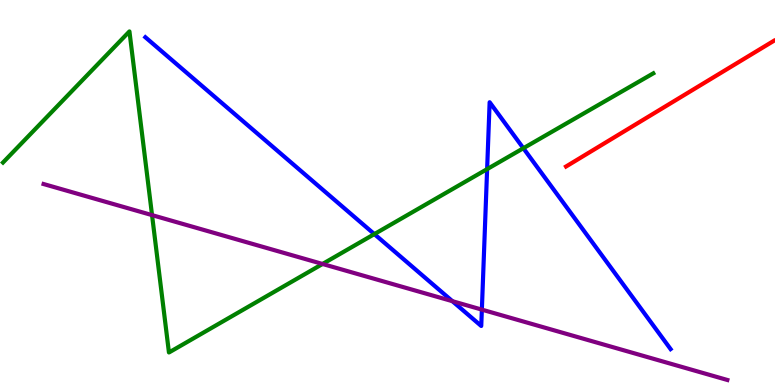[{'lines': ['blue', 'red'], 'intersections': []}, {'lines': ['green', 'red'], 'intersections': []}, {'lines': ['purple', 'red'], 'intersections': []}, {'lines': ['blue', 'green'], 'intersections': [{'x': 4.83, 'y': 3.92}, {'x': 6.29, 'y': 5.61}, {'x': 6.75, 'y': 6.15}]}, {'lines': ['blue', 'purple'], 'intersections': [{'x': 5.84, 'y': 2.18}, {'x': 6.22, 'y': 1.96}]}, {'lines': ['green', 'purple'], 'intersections': [{'x': 1.96, 'y': 4.41}, {'x': 4.16, 'y': 3.14}]}]